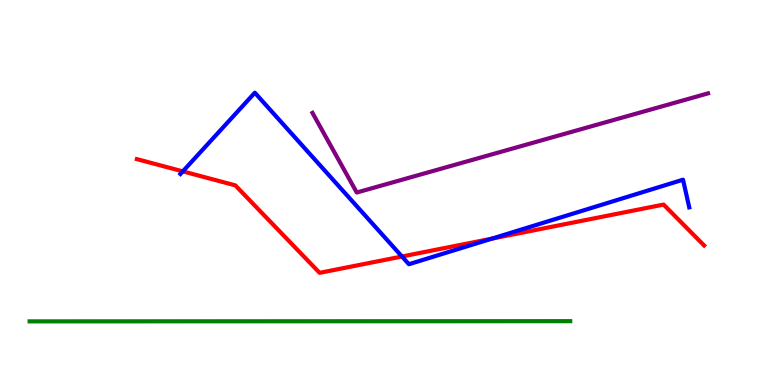[{'lines': ['blue', 'red'], 'intersections': [{'x': 2.36, 'y': 5.55}, {'x': 5.19, 'y': 3.34}, {'x': 6.35, 'y': 3.8}]}, {'lines': ['green', 'red'], 'intersections': []}, {'lines': ['purple', 'red'], 'intersections': []}, {'lines': ['blue', 'green'], 'intersections': []}, {'lines': ['blue', 'purple'], 'intersections': []}, {'lines': ['green', 'purple'], 'intersections': []}]